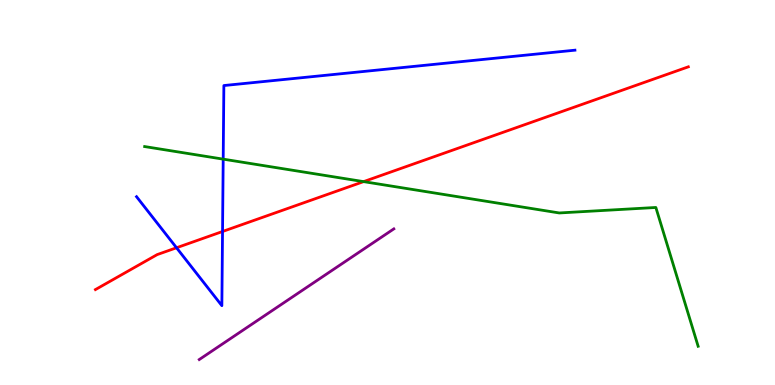[{'lines': ['blue', 'red'], 'intersections': [{'x': 2.28, 'y': 3.56}, {'x': 2.87, 'y': 3.99}]}, {'lines': ['green', 'red'], 'intersections': [{'x': 4.69, 'y': 5.28}]}, {'lines': ['purple', 'red'], 'intersections': []}, {'lines': ['blue', 'green'], 'intersections': [{'x': 2.88, 'y': 5.87}]}, {'lines': ['blue', 'purple'], 'intersections': []}, {'lines': ['green', 'purple'], 'intersections': []}]